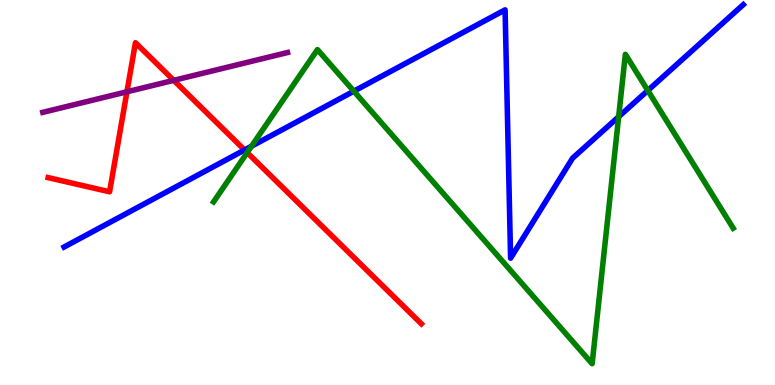[{'lines': ['blue', 'red'], 'intersections': [{'x': 3.16, 'y': 6.1}]}, {'lines': ['green', 'red'], 'intersections': [{'x': 3.19, 'y': 6.04}]}, {'lines': ['purple', 'red'], 'intersections': [{'x': 1.64, 'y': 7.62}, {'x': 2.24, 'y': 7.91}]}, {'lines': ['blue', 'green'], 'intersections': [{'x': 3.25, 'y': 6.2}, {'x': 4.57, 'y': 7.63}, {'x': 7.98, 'y': 6.97}, {'x': 8.36, 'y': 7.65}]}, {'lines': ['blue', 'purple'], 'intersections': []}, {'lines': ['green', 'purple'], 'intersections': []}]